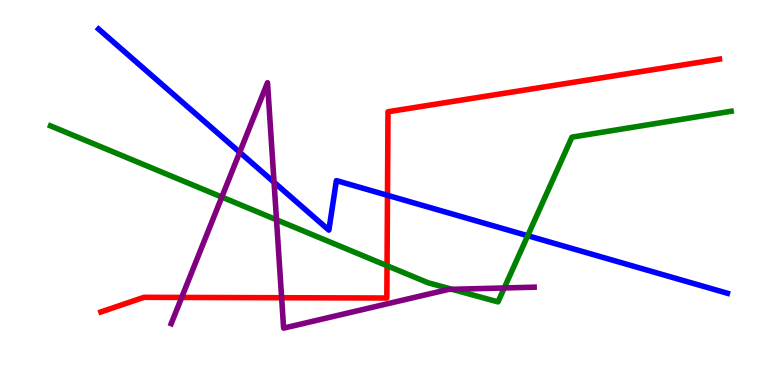[{'lines': ['blue', 'red'], 'intersections': [{'x': 5.0, 'y': 4.93}]}, {'lines': ['green', 'red'], 'intersections': [{'x': 4.99, 'y': 3.1}]}, {'lines': ['purple', 'red'], 'intersections': [{'x': 2.34, 'y': 2.27}, {'x': 3.63, 'y': 2.27}]}, {'lines': ['blue', 'green'], 'intersections': [{'x': 6.81, 'y': 3.88}]}, {'lines': ['blue', 'purple'], 'intersections': [{'x': 3.09, 'y': 6.04}, {'x': 3.54, 'y': 5.27}]}, {'lines': ['green', 'purple'], 'intersections': [{'x': 2.86, 'y': 4.88}, {'x': 3.57, 'y': 4.29}, {'x': 5.83, 'y': 2.49}, {'x': 6.51, 'y': 2.52}]}]